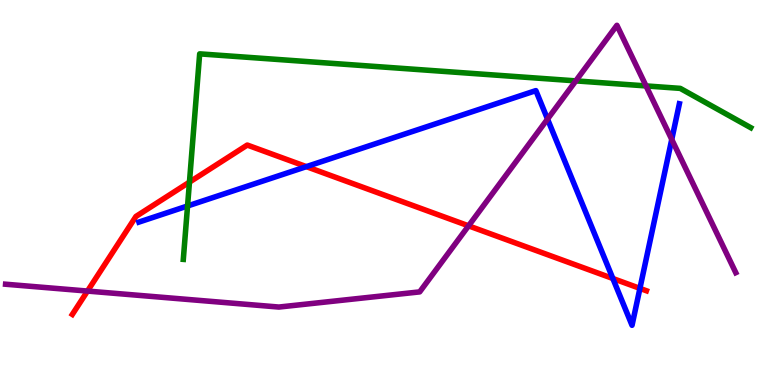[{'lines': ['blue', 'red'], 'intersections': [{'x': 3.95, 'y': 5.67}, {'x': 7.91, 'y': 2.77}, {'x': 8.26, 'y': 2.51}]}, {'lines': ['green', 'red'], 'intersections': [{'x': 2.44, 'y': 5.27}]}, {'lines': ['purple', 'red'], 'intersections': [{'x': 1.13, 'y': 2.44}, {'x': 6.05, 'y': 4.13}]}, {'lines': ['blue', 'green'], 'intersections': [{'x': 2.42, 'y': 4.65}]}, {'lines': ['blue', 'purple'], 'intersections': [{'x': 7.06, 'y': 6.91}, {'x': 8.67, 'y': 6.38}]}, {'lines': ['green', 'purple'], 'intersections': [{'x': 7.43, 'y': 7.9}, {'x': 8.34, 'y': 7.77}]}]